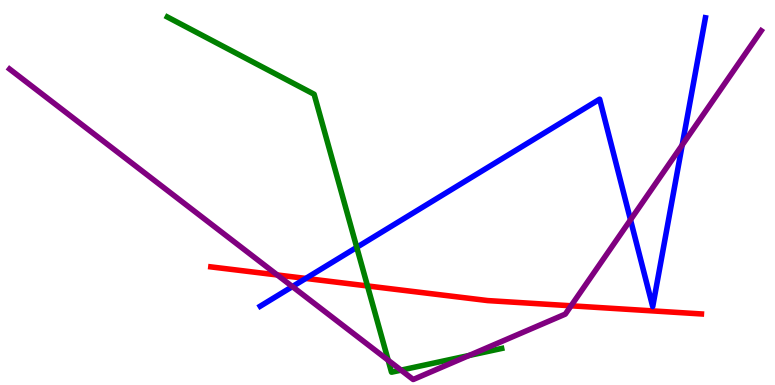[{'lines': ['blue', 'red'], 'intersections': [{'x': 3.95, 'y': 2.77}]}, {'lines': ['green', 'red'], 'intersections': [{'x': 4.74, 'y': 2.57}]}, {'lines': ['purple', 'red'], 'intersections': [{'x': 3.58, 'y': 2.86}, {'x': 7.37, 'y': 2.06}]}, {'lines': ['blue', 'green'], 'intersections': [{'x': 4.6, 'y': 3.58}]}, {'lines': ['blue', 'purple'], 'intersections': [{'x': 3.77, 'y': 2.56}, {'x': 8.14, 'y': 4.29}, {'x': 8.8, 'y': 6.23}]}, {'lines': ['green', 'purple'], 'intersections': [{'x': 5.01, 'y': 0.642}, {'x': 5.17, 'y': 0.386}, {'x': 6.05, 'y': 0.767}]}]